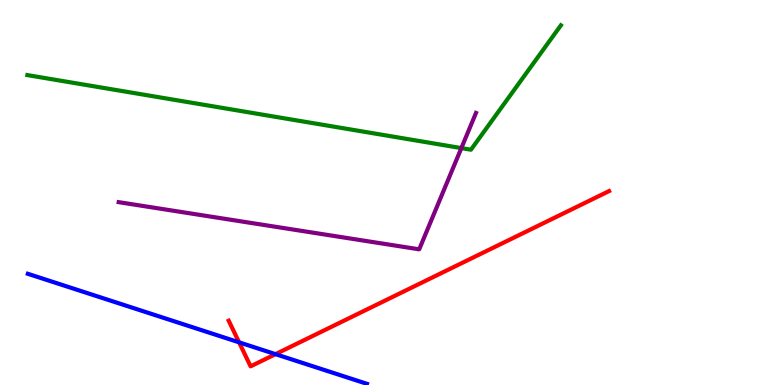[{'lines': ['blue', 'red'], 'intersections': [{'x': 3.08, 'y': 1.11}, {'x': 3.55, 'y': 0.801}]}, {'lines': ['green', 'red'], 'intersections': []}, {'lines': ['purple', 'red'], 'intersections': []}, {'lines': ['blue', 'green'], 'intersections': []}, {'lines': ['blue', 'purple'], 'intersections': []}, {'lines': ['green', 'purple'], 'intersections': [{'x': 5.95, 'y': 6.15}]}]